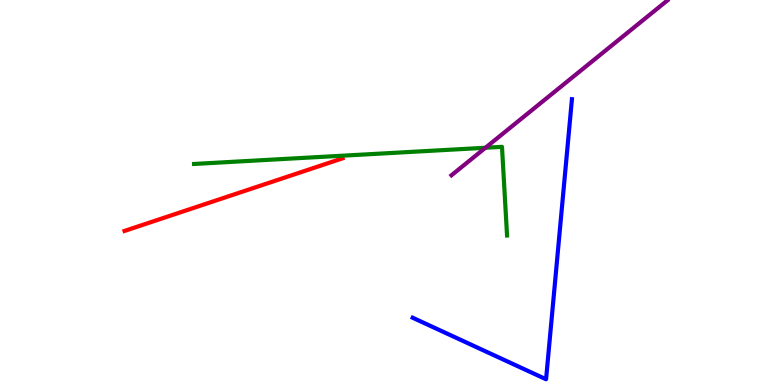[{'lines': ['blue', 'red'], 'intersections': []}, {'lines': ['green', 'red'], 'intersections': []}, {'lines': ['purple', 'red'], 'intersections': []}, {'lines': ['blue', 'green'], 'intersections': []}, {'lines': ['blue', 'purple'], 'intersections': []}, {'lines': ['green', 'purple'], 'intersections': [{'x': 6.26, 'y': 6.16}]}]